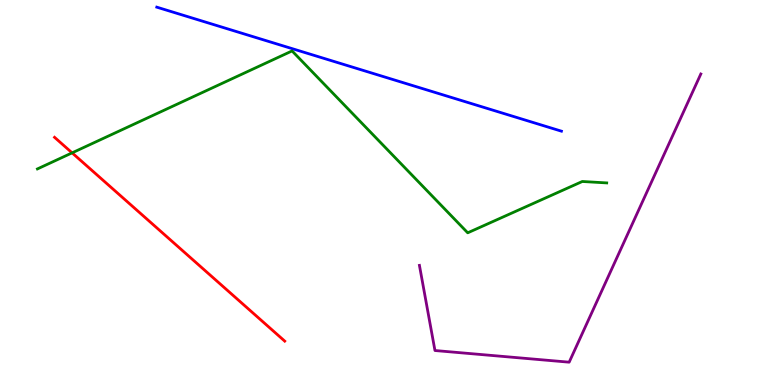[{'lines': ['blue', 'red'], 'intersections': []}, {'lines': ['green', 'red'], 'intersections': [{'x': 0.93, 'y': 6.03}]}, {'lines': ['purple', 'red'], 'intersections': []}, {'lines': ['blue', 'green'], 'intersections': []}, {'lines': ['blue', 'purple'], 'intersections': []}, {'lines': ['green', 'purple'], 'intersections': []}]